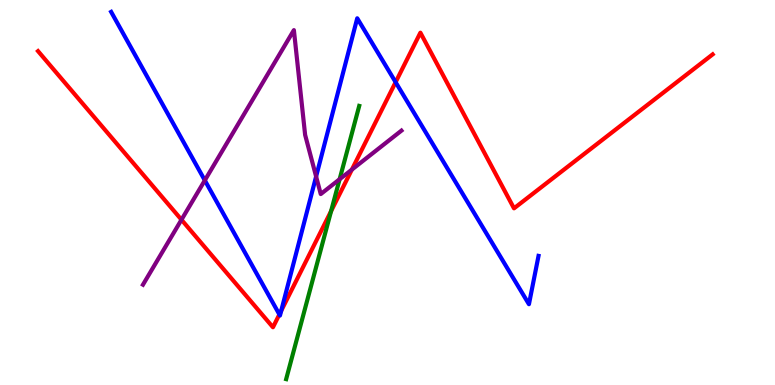[{'lines': ['blue', 'red'], 'intersections': [{'x': 3.6, 'y': 1.83}, {'x': 3.63, 'y': 1.93}, {'x': 5.1, 'y': 7.87}]}, {'lines': ['green', 'red'], 'intersections': [{'x': 4.27, 'y': 4.52}]}, {'lines': ['purple', 'red'], 'intersections': [{'x': 2.34, 'y': 4.29}, {'x': 4.54, 'y': 5.59}]}, {'lines': ['blue', 'green'], 'intersections': []}, {'lines': ['blue', 'purple'], 'intersections': [{'x': 2.64, 'y': 5.32}, {'x': 4.08, 'y': 5.42}]}, {'lines': ['green', 'purple'], 'intersections': [{'x': 4.38, 'y': 5.34}]}]